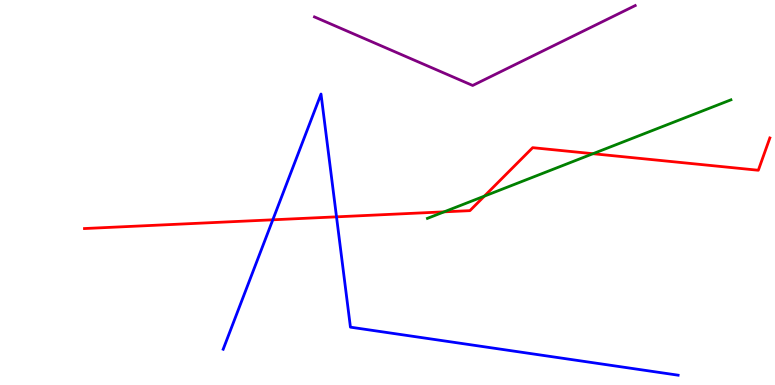[{'lines': ['blue', 'red'], 'intersections': [{'x': 3.52, 'y': 4.29}, {'x': 4.34, 'y': 4.37}]}, {'lines': ['green', 'red'], 'intersections': [{'x': 5.73, 'y': 4.5}, {'x': 6.25, 'y': 4.91}, {'x': 7.65, 'y': 6.01}]}, {'lines': ['purple', 'red'], 'intersections': []}, {'lines': ['blue', 'green'], 'intersections': []}, {'lines': ['blue', 'purple'], 'intersections': []}, {'lines': ['green', 'purple'], 'intersections': []}]